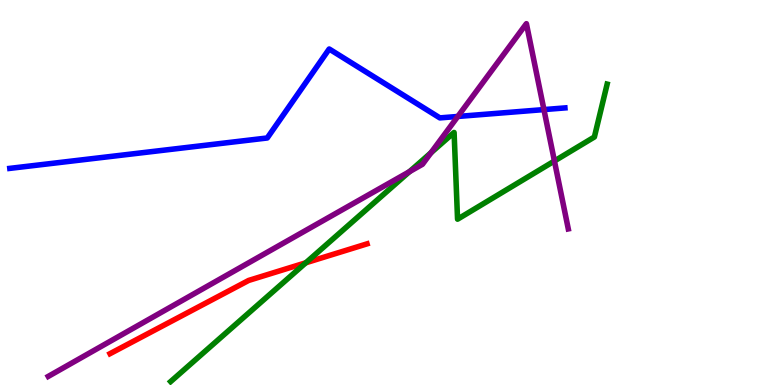[{'lines': ['blue', 'red'], 'intersections': []}, {'lines': ['green', 'red'], 'intersections': [{'x': 3.95, 'y': 3.17}]}, {'lines': ['purple', 'red'], 'intersections': []}, {'lines': ['blue', 'green'], 'intersections': []}, {'lines': ['blue', 'purple'], 'intersections': [{'x': 5.91, 'y': 6.98}, {'x': 7.02, 'y': 7.15}]}, {'lines': ['green', 'purple'], 'intersections': [{'x': 5.28, 'y': 5.54}, {'x': 5.56, 'y': 6.03}, {'x': 7.15, 'y': 5.82}]}]